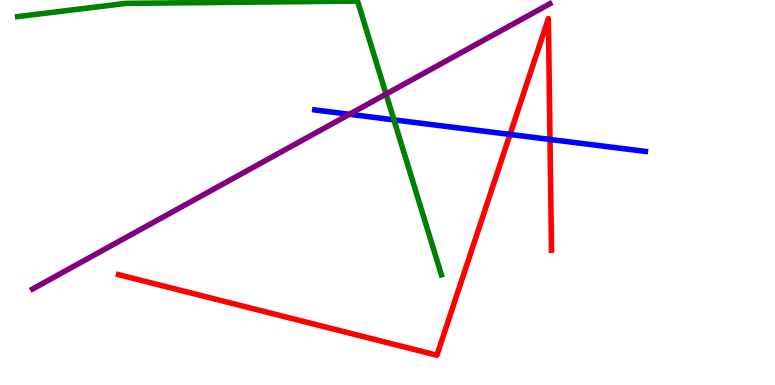[{'lines': ['blue', 'red'], 'intersections': [{'x': 6.58, 'y': 6.51}, {'x': 7.1, 'y': 6.38}]}, {'lines': ['green', 'red'], 'intersections': []}, {'lines': ['purple', 'red'], 'intersections': []}, {'lines': ['blue', 'green'], 'intersections': [{'x': 5.08, 'y': 6.89}]}, {'lines': ['blue', 'purple'], 'intersections': [{'x': 4.51, 'y': 7.03}]}, {'lines': ['green', 'purple'], 'intersections': [{'x': 4.98, 'y': 7.56}]}]